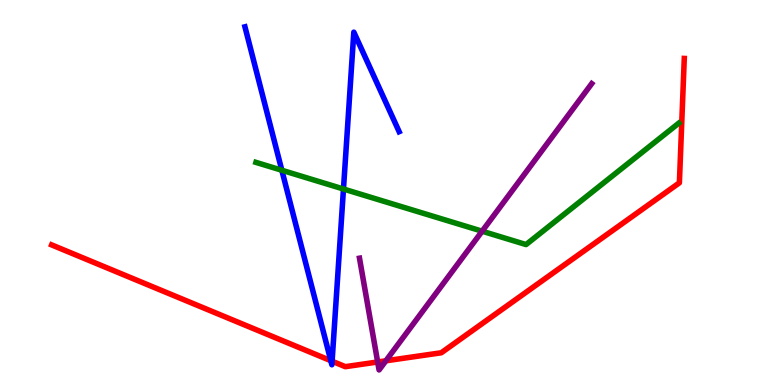[{'lines': ['blue', 'red'], 'intersections': [{'x': 4.27, 'y': 0.632}, {'x': 4.29, 'y': 0.618}]}, {'lines': ['green', 'red'], 'intersections': []}, {'lines': ['purple', 'red'], 'intersections': [{'x': 4.87, 'y': 0.598}, {'x': 4.98, 'y': 0.629}]}, {'lines': ['blue', 'green'], 'intersections': [{'x': 3.64, 'y': 5.58}, {'x': 4.43, 'y': 5.09}]}, {'lines': ['blue', 'purple'], 'intersections': []}, {'lines': ['green', 'purple'], 'intersections': [{'x': 6.22, 'y': 3.99}]}]